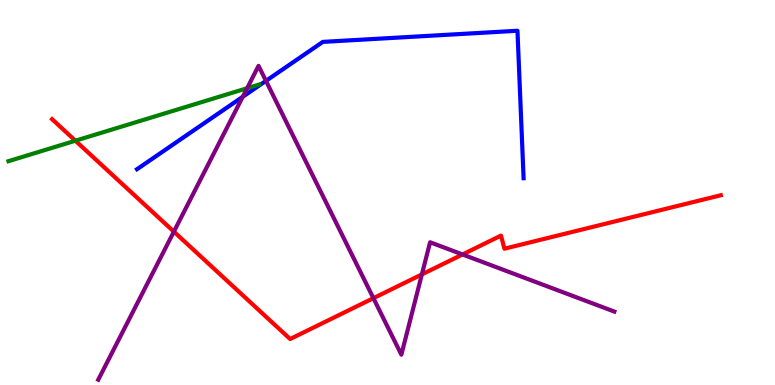[{'lines': ['blue', 'red'], 'intersections': []}, {'lines': ['green', 'red'], 'intersections': [{'x': 0.973, 'y': 6.35}]}, {'lines': ['purple', 'red'], 'intersections': [{'x': 2.24, 'y': 3.98}, {'x': 4.82, 'y': 2.26}, {'x': 5.44, 'y': 2.87}, {'x': 5.97, 'y': 3.39}]}, {'lines': ['blue', 'green'], 'intersections': []}, {'lines': ['blue', 'purple'], 'intersections': [{'x': 3.13, 'y': 7.49}, {'x': 3.43, 'y': 7.9}]}, {'lines': ['green', 'purple'], 'intersections': [{'x': 3.19, 'y': 7.71}]}]